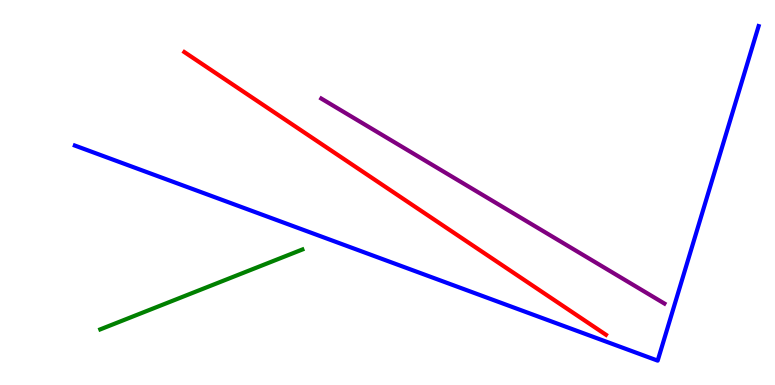[{'lines': ['blue', 'red'], 'intersections': []}, {'lines': ['green', 'red'], 'intersections': []}, {'lines': ['purple', 'red'], 'intersections': []}, {'lines': ['blue', 'green'], 'intersections': []}, {'lines': ['blue', 'purple'], 'intersections': []}, {'lines': ['green', 'purple'], 'intersections': []}]